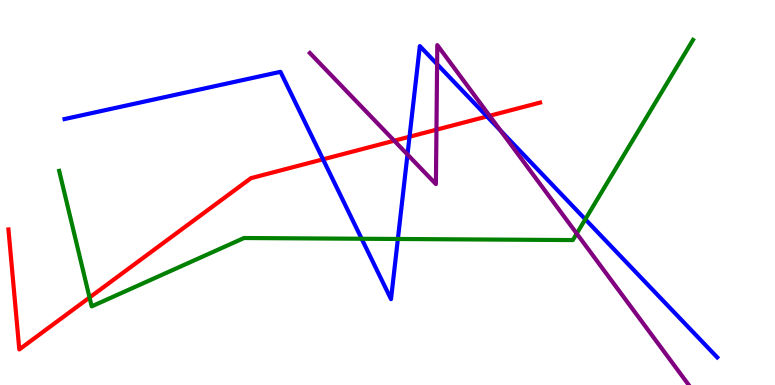[{'lines': ['blue', 'red'], 'intersections': [{'x': 4.17, 'y': 5.86}, {'x': 5.28, 'y': 6.45}, {'x': 6.28, 'y': 6.98}]}, {'lines': ['green', 'red'], 'intersections': [{'x': 1.16, 'y': 2.27}]}, {'lines': ['purple', 'red'], 'intersections': [{'x': 5.09, 'y': 6.34}, {'x': 5.63, 'y': 6.63}, {'x': 6.32, 'y': 6.99}]}, {'lines': ['blue', 'green'], 'intersections': [{'x': 4.67, 'y': 3.8}, {'x': 5.13, 'y': 3.79}, {'x': 7.55, 'y': 4.3}]}, {'lines': ['blue', 'purple'], 'intersections': [{'x': 5.26, 'y': 5.99}, {'x': 5.64, 'y': 8.33}, {'x': 6.46, 'y': 6.61}]}, {'lines': ['green', 'purple'], 'intersections': [{'x': 7.44, 'y': 3.93}]}]